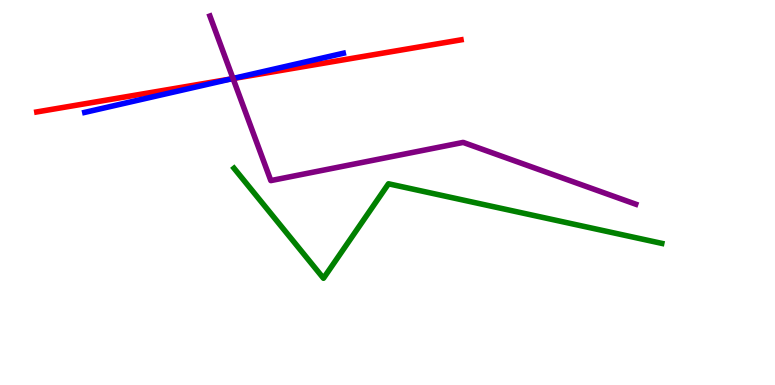[{'lines': ['blue', 'red'], 'intersections': [{'x': 2.98, 'y': 7.95}]}, {'lines': ['green', 'red'], 'intersections': []}, {'lines': ['purple', 'red'], 'intersections': [{'x': 3.01, 'y': 7.96}]}, {'lines': ['blue', 'green'], 'intersections': []}, {'lines': ['blue', 'purple'], 'intersections': [{'x': 3.01, 'y': 7.96}]}, {'lines': ['green', 'purple'], 'intersections': []}]